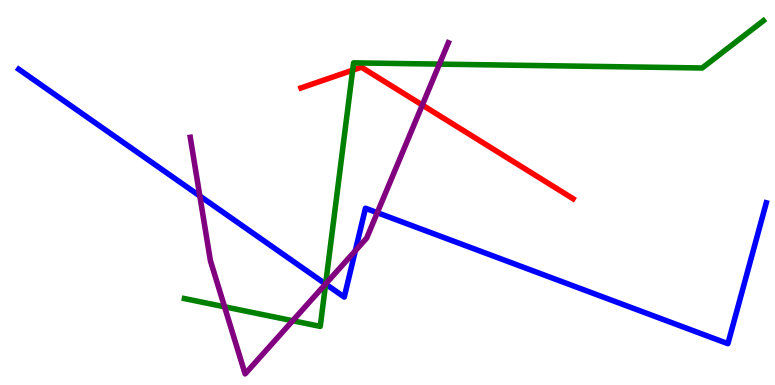[{'lines': ['blue', 'red'], 'intersections': []}, {'lines': ['green', 'red'], 'intersections': [{'x': 4.55, 'y': 8.18}]}, {'lines': ['purple', 'red'], 'intersections': [{'x': 5.45, 'y': 7.27}]}, {'lines': ['blue', 'green'], 'intersections': [{'x': 4.2, 'y': 2.62}]}, {'lines': ['blue', 'purple'], 'intersections': [{'x': 2.58, 'y': 4.91}, {'x': 4.2, 'y': 2.62}, {'x': 4.58, 'y': 3.49}, {'x': 4.87, 'y': 4.48}]}, {'lines': ['green', 'purple'], 'intersections': [{'x': 2.9, 'y': 2.03}, {'x': 3.78, 'y': 1.67}, {'x': 4.2, 'y': 2.63}, {'x': 5.67, 'y': 8.33}]}]